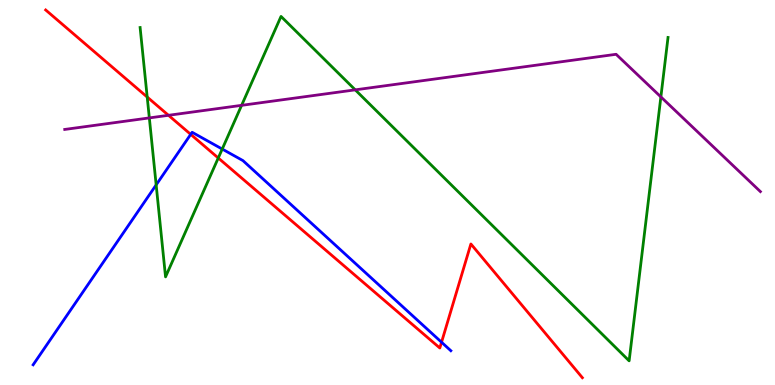[{'lines': ['blue', 'red'], 'intersections': [{'x': 2.46, 'y': 6.51}, {'x': 5.7, 'y': 1.11}]}, {'lines': ['green', 'red'], 'intersections': [{'x': 1.9, 'y': 7.48}, {'x': 2.82, 'y': 5.9}]}, {'lines': ['purple', 'red'], 'intersections': [{'x': 2.17, 'y': 7.01}]}, {'lines': ['blue', 'green'], 'intersections': [{'x': 2.02, 'y': 5.2}, {'x': 2.87, 'y': 6.13}]}, {'lines': ['blue', 'purple'], 'intersections': []}, {'lines': ['green', 'purple'], 'intersections': [{'x': 1.93, 'y': 6.94}, {'x': 3.12, 'y': 7.26}, {'x': 4.58, 'y': 7.67}, {'x': 8.53, 'y': 7.48}]}]